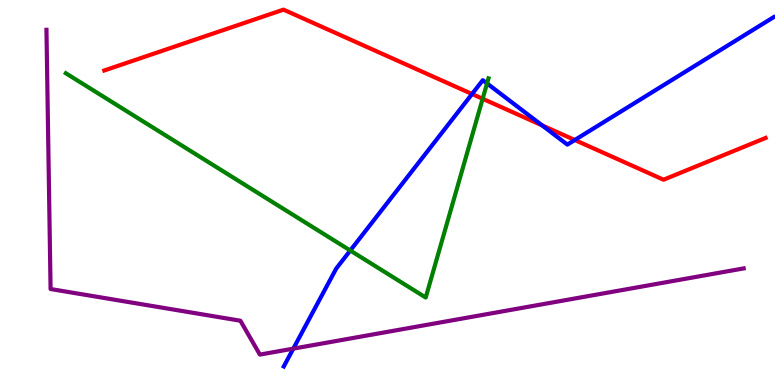[{'lines': ['blue', 'red'], 'intersections': [{'x': 6.09, 'y': 7.56}, {'x': 6.99, 'y': 6.74}, {'x': 7.42, 'y': 6.36}]}, {'lines': ['green', 'red'], 'intersections': [{'x': 6.23, 'y': 7.43}]}, {'lines': ['purple', 'red'], 'intersections': []}, {'lines': ['blue', 'green'], 'intersections': [{'x': 4.52, 'y': 3.49}, {'x': 6.28, 'y': 7.83}]}, {'lines': ['blue', 'purple'], 'intersections': [{'x': 3.78, 'y': 0.945}]}, {'lines': ['green', 'purple'], 'intersections': []}]